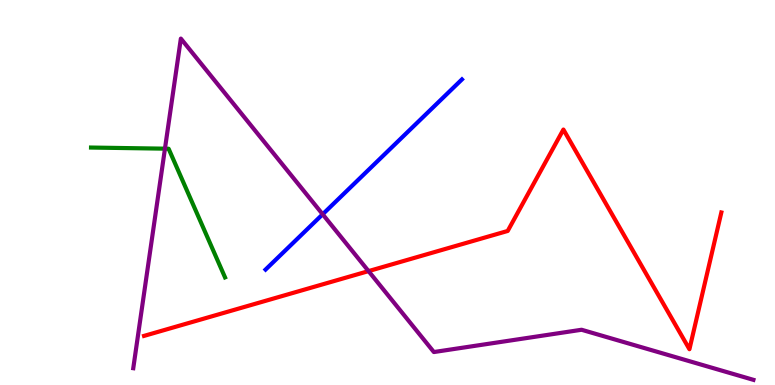[{'lines': ['blue', 'red'], 'intersections': []}, {'lines': ['green', 'red'], 'intersections': []}, {'lines': ['purple', 'red'], 'intersections': [{'x': 4.76, 'y': 2.96}]}, {'lines': ['blue', 'green'], 'intersections': []}, {'lines': ['blue', 'purple'], 'intersections': [{'x': 4.16, 'y': 4.43}]}, {'lines': ['green', 'purple'], 'intersections': [{'x': 2.13, 'y': 6.14}]}]